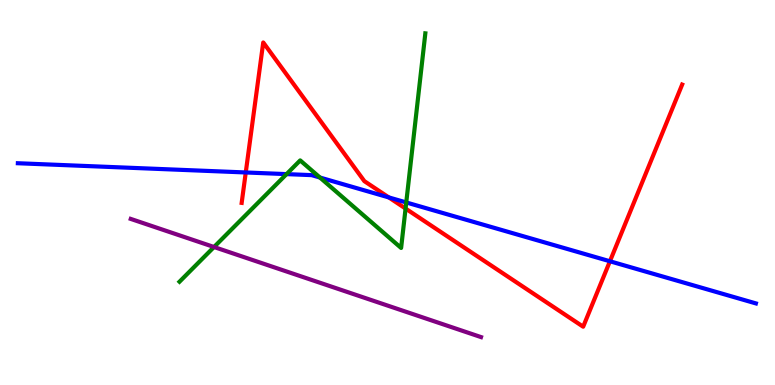[{'lines': ['blue', 'red'], 'intersections': [{'x': 3.17, 'y': 5.52}, {'x': 5.02, 'y': 4.87}, {'x': 7.87, 'y': 3.21}]}, {'lines': ['green', 'red'], 'intersections': [{'x': 5.23, 'y': 4.58}]}, {'lines': ['purple', 'red'], 'intersections': []}, {'lines': ['blue', 'green'], 'intersections': [{'x': 3.7, 'y': 5.48}, {'x': 4.13, 'y': 5.39}, {'x': 5.24, 'y': 4.74}]}, {'lines': ['blue', 'purple'], 'intersections': []}, {'lines': ['green', 'purple'], 'intersections': [{'x': 2.76, 'y': 3.58}]}]